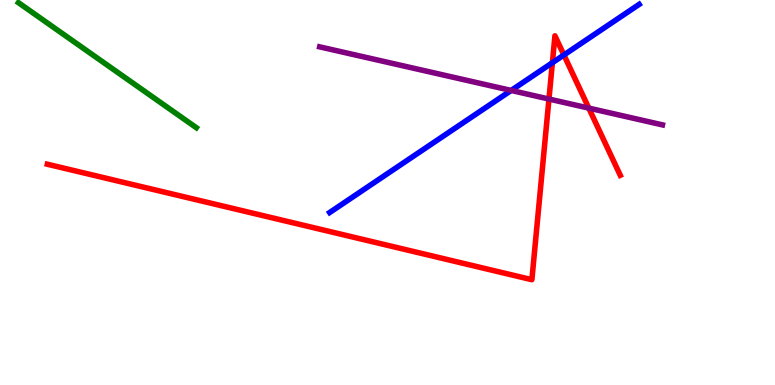[{'lines': ['blue', 'red'], 'intersections': [{'x': 7.13, 'y': 8.37}, {'x': 7.28, 'y': 8.57}]}, {'lines': ['green', 'red'], 'intersections': []}, {'lines': ['purple', 'red'], 'intersections': [{'x': 7.08, 'y': 7.43}, {'x': 7.6, 'y': 7.19}]}, {'lines': ['blue', 'green'], 'intersections': []}, {'lines': ['blue', 'purple'], 'intersections': [{'x': 6.6, 'y': 7.65}]}, {'lines': ['green', 'purple'], 'intersections': []}]